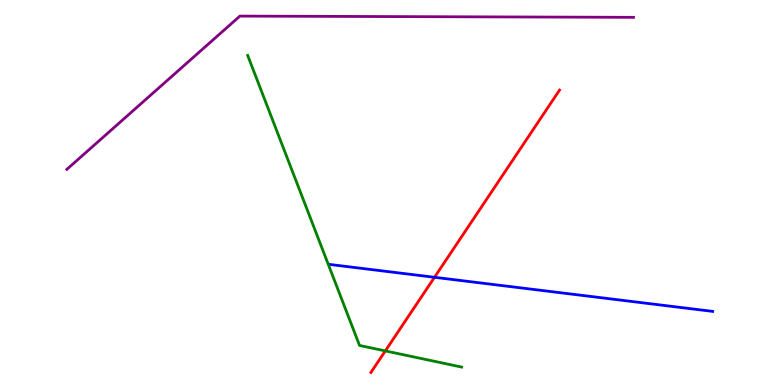[{'lines': ['blue', 'red'], 'intersections': [{'x': 5.61, 'y': 2.8}]}, {'lines': ['green', 'red'], 'intersections': [{'x': 4.97, 'y': 0.885}]}, {'lines': ['purple', 'red'], 'intersections': []}, {'lines': ['blue', 'green'], 'intersections': []}, {'lines': ['blue', 'purple'], 'intersections': []}, {'lines': ['green', 'purple'], 'intersections': []}]